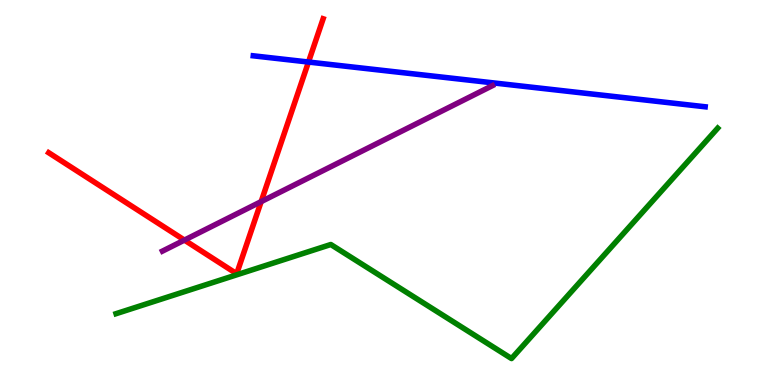[{'lines': ['blue', 'red'], 'intersections': [{'x': 3.98, 'y': 8.39}]}, {'lines': ['green', 'red'], 'intersections': []}, {'lines': ['purple', 'red'], 'intersections': [{'x': 2.38, 'y': 3.76}, {'x': 3.37, 'y': 4.76}]}, {'lines': ['blue', 'green'], 'intersections': []}, {'lines': ['blue', 'purple'], 'intersections': []}, {'lines': ['green', 'purple'], 'intersections': []}]